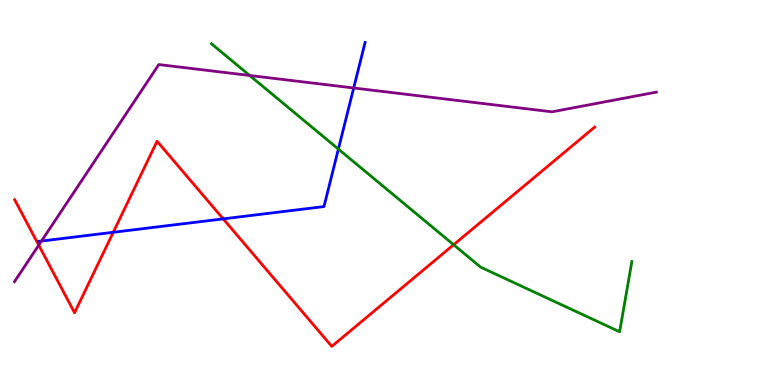[{'lines': ['blue', 'red'], 'intersections': [{'x': 1.46, 'y': 3.97}, {'x': 2.88, 'y': 4.32}]}, {'lines': ['green', 'red'], 'intersections': [{'x': 5.85, 'y': 3.64}]}, {'lines': ['purple', 'red'], 'intersections': [{'x': 0.5, 'y': 3.63}]}, {'lines': ['blue', 'green'], 'intersections': [{'x': 4.37, 'y': 6.13}]}, {'lines': ['blue', 'purple'], 'intersections': [{'x': 0.535, 'y': 3.74}, {'x': 4.56, 'y': 7.71}]}, {'lines': ['green', 'purple'], 'intersections': [{'x': 3.22, 'y': 8.04}]}]